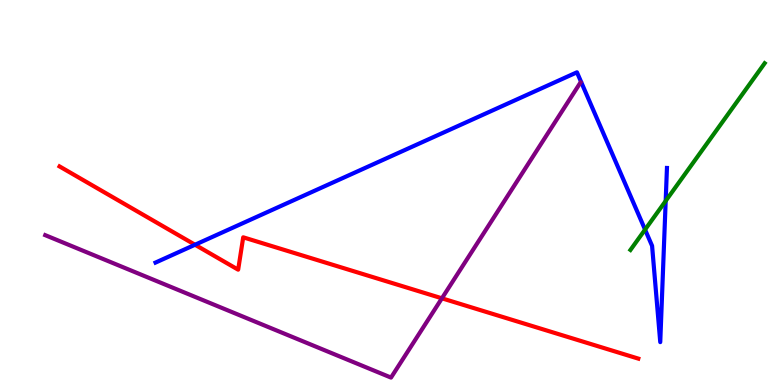[{'lines': ['blue', 'red'], 'intersections': [{'x': 2.52, 'y': 3.64}]}, {'lines': ['green', 'red'], 'intersections': []}, {'lines': ['purple', 'red'], 'intersections': [{'x': 5.7, 'y': 2.25}]}, {'lines': ['blue', 'green'], 'intersections': [{'x': 8.32, 'y': 4.04}, {'x': 8.59, 'y': 4.78}]}, {'lines': ['blue', 'purple'], 'intersections': []}, {'lines': ['green', 'purple'], 'intersections': []}]